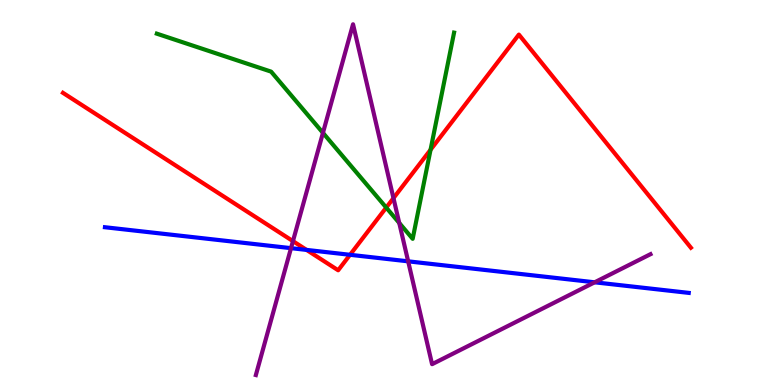[{'lines': ['blue', 'red'], 'intersections': [{'x': 3.96, 'y': 3.51}, {'x': 4.52, 'y': 3.38}]}, {'lines': ['green', 'red'], 'intersections': [{'x': 4.98, 'y': 4.61}, {'x': 5.56, 'y': 6.11}]}, {'lines': ['purple', 'red'], 'intersections': [{'x': 3.78, 'y': 3.74}, {'x': 5.08, 'y': 4.85}]}, {'lines': ['blue', 'green'], 'intersections': []}, {'lines': ['blue', 'purple'], 'intersections': [{'x': 3.76, 'y': 3.55}, {'x': 5.27, 'y': 3.21}, {'x': 7.67, 'y': 2.67}]}, {'lines': ['green', 'purple'], 'intersections': [{'x': 4.17, 'y': 6.55}, {'x': 5.15, 'y': 4.21}]}]